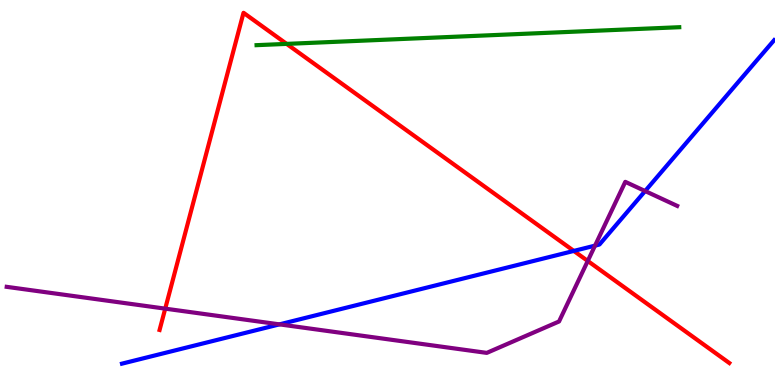[{'lines': ['blue', 'red'], 'intersections': [{'x': 7.4, 'y': 3.48}]}, {'lines': ['green', 'red'], 'intersections': [{'x': 3.7, 'y': 8.86}]}, {'lines': ['purple', 'red'], 'intersections': [{'x': 2.13, 'y': 1.98}, {'x': 7.58, 'y': 3.22}]}, {'lines': ['blue', 'green'], 'intersections': []}, {'lines': ['blue', 'purple'], 'intersections': [{'x': 3.61, 'y': 1.57}, {'x': 7.68, 'y': 3.62}, {'x': 8.32, 'y': 5.04}]}, {'lines': ['green', 'purple'], 'intersections': []}]